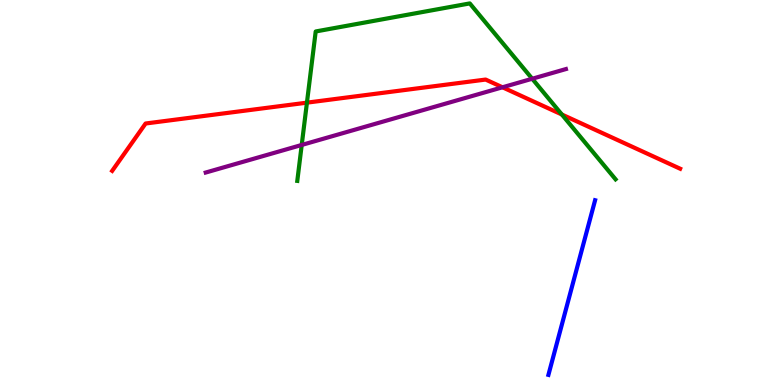[{'lines': ['blue', 'red'], 'intersections': []}, {'lines': ['green', 'red'], 'intersections': [{'x': 3.96, 'y': 7.33}, {'x': 7.25, 'y': 7.03}]}, {'lines': ['purple', 'red'], 'intersections': [{'x': 6.48, 'y': 7.73}]}, {'lines': ['blue', 'green'], 'intersections': []}, {'lines': ['blue', 'purple'], 'intersections': []}, {'lines': ['green', 'purple'], 'intersections': [{'x': 3.89, 'y': 6.23}, {'x': 6.87, 'y': 7.95}]}]